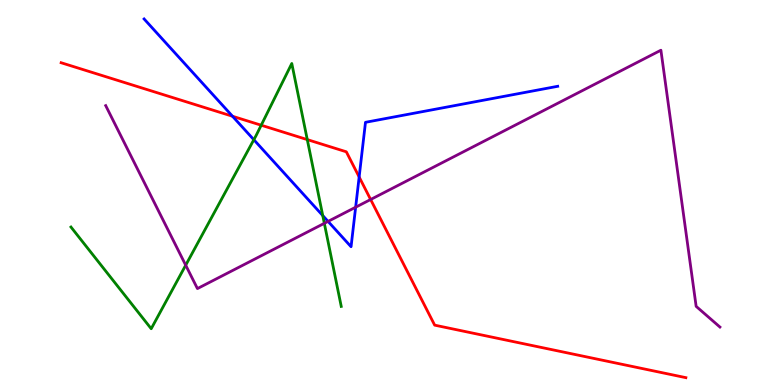[{'lines': ['blue', 'red'], 'intersections': [{'x': 3.0, 'y': 6.98}, {'x': 4.63, 'y': 5.4}]}, {'lines': ['green', 'red'], 'intersections': [{'x': 3.37, 'y': 6.75}, {'x': 3.96, 'y': 6.37}]}, {'lines': ['purple', 'red'], 'intersections': [{'x': 4.78, 'y': 4.82}]}, {'lines': ['blue', 'green'], 'intersections': [{'x': 3.28, 'y': 6.37}, {'x': 4.16, 'y': 4.4}]}, {'lines': ['blue', 'purple'], 'intersections': [{'x': 4.23, 'y': 4.25}, {'x': 4.59, 'y': 4.62}]}, {'lines': ['green', 'purple'], 'intersections': [{'x': 2.4, 'y': 3.11}, {'x': 4.18, 'y': 4.2}]}]